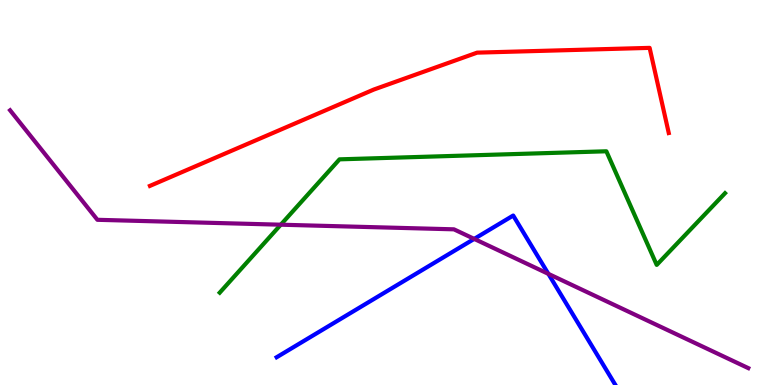[{'lines': ['blue', 'red'], 'intersections': []}, {'lines': ['green', 'red'], 'intersections': []}, {'lines': ['purple', 'red'], 'intersections': []}, {'lines': ['blue', 'green'], 'intersections': []}, {'lines': ['blue', 'purple'], 'intersections': [{'x': 6.12, 'y': 3.79}, {'x': 7.08, 'y': 2.89}]}, {'lines': ['green', 'purple'], 'intersections': [{'x': 3.62, 'y': 4.16}]}]